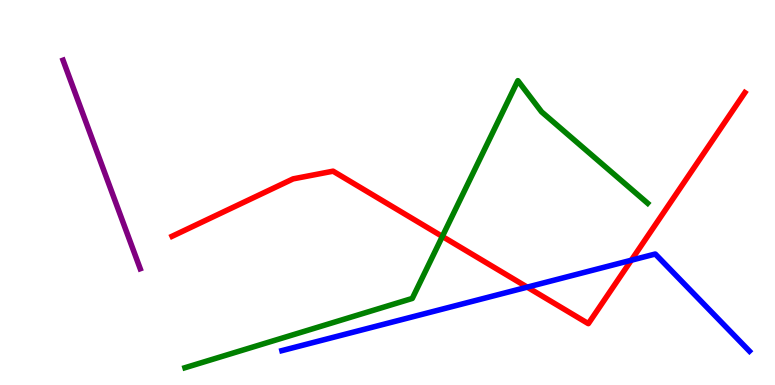[{'lines': ['blue', 'red'], 'intersections': [{'x': 6.8, 'y': 2.54}, {'x': 8.15, 'y': 3.24}]}, {'lines': ['green', 'red'], 'intersections': [{'x': 5.71, 'y': 3.86}]}, {'lines': ['purple', 'red'], 'intersections': []}, {'lines': ['blue', 'green'], 'intersections': []}, {'lines': ['blue', 'purple'], 'intersections': []}, {'lines': ['green', 'purple'], 'intersections': []}]